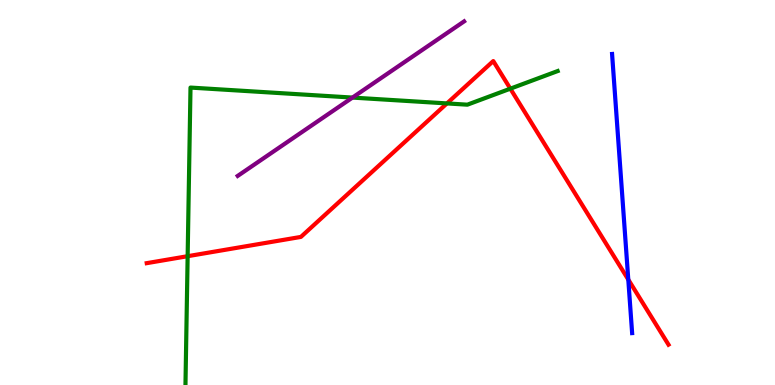[{'lines': ['blue', 'red'], 'intersections': [{'x': 8.11, 'y': 2.74}]}, {'lines': ['green', 'red'], 'intersections': [{'x': 2.42, 'y': 3.35}, {'x': 5.77, 'y': 7.31}, {'x': 6.59, 'y': 7.7}]}, {'lines': ['purple', 'red'], 'intersections': []}, {'lines': ['blue', 'green'], 'intersections': []}, {'lines': ['blue', 'purple'], 'intersections': []}, {'lines': ['green', 'purple'], 'intersections': [{'x': 4.55, 'y': 7.47}]}]